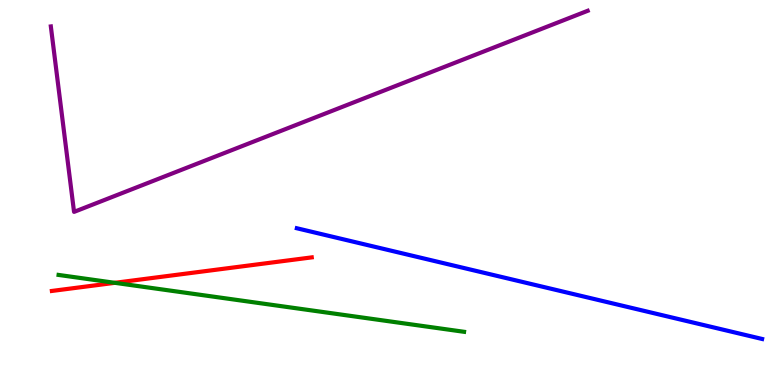[{'lines': ['blue', 'red'], 'intersections': []}, {'lines': ['green', 'red'], 'intersections': [{'x': 1.48, 'y': 2.65}]}, {'lines': ['purple', 'red'], 'intersections': []}, {'lines': ['blue', 'green'], 'intersections': []}, {'lines': ['blue', 'purple'], 'intersections': []}, {'lines': ['green', 'purple'], 'intersections': []}]